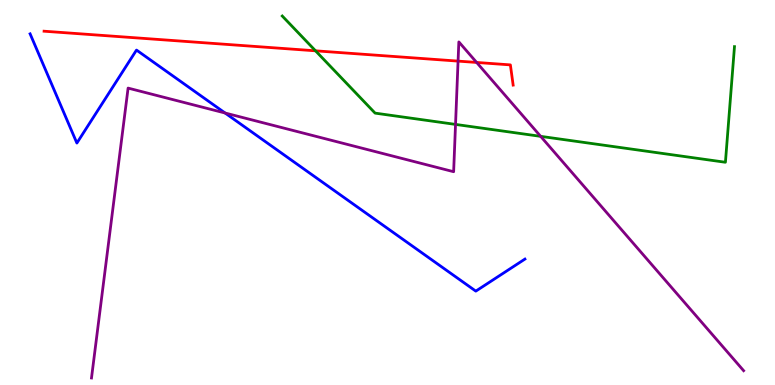[{'lines': ['blue', 'red'], 'intersections': []}, {'lines': ['green', 'red'], 'intersections': [{'x': 4.07, 'y': 8.68}]}, {'lines': ['purple', 'red'], 'intersections': [{'x': 5.91, 'y': 8.41}, {'x': 6.15, 'y': 8.38}]}, {'lines': ['blue', 'green'], 'intersections': []}, {'lines': ['blue', 'purple'], 'intersections': [{'x': 2.9, 'y': 7.06}]}, {'lines': ['green', 'purple'], 'intersections': [{'x': 5.88, 'y': 6.77}, {'x': 6.98, 'y': 6.46}]}]